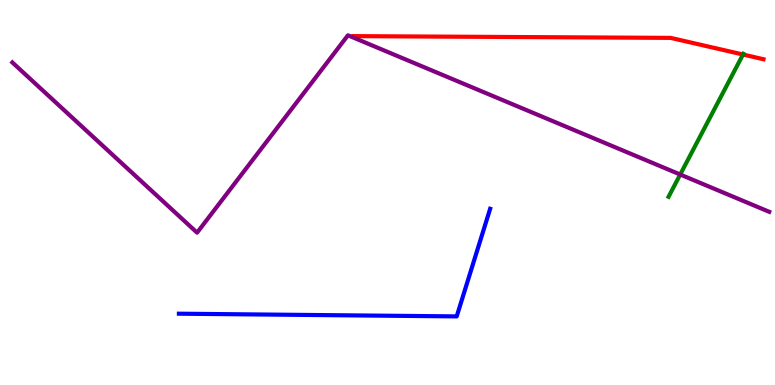[{'lines': ['blue', 'red'], 'intersections': []}, {'lines': ['green', 'red'], 'intersections': [{'x': 9.59, 'y': 8.58}]}, {'lines': ['purple', 'red'], 'intersections': []}, {'lines': ['blue', 'green'], 'intersections': []}, {'lines': ['blue', 'purple'], 'intersections': []}, {'lines': ['green', 'purple'], 'intersections': [{'x': 8.78, 'y': 5.47}]}]